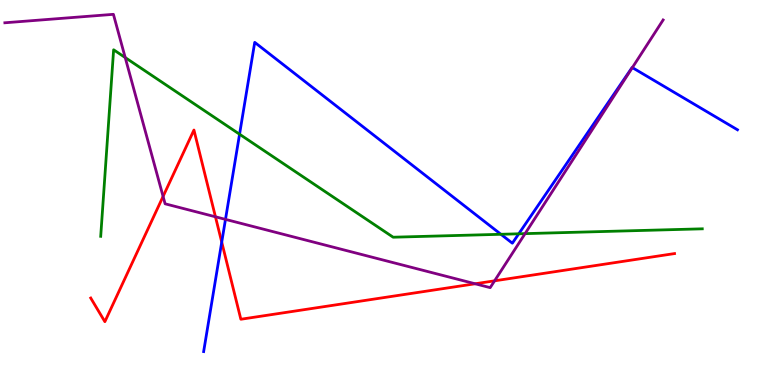[{'lines': ['blue', 'red'], 'intersections': [{'x': 2.86, 'y': 3.71}]}, {'lines': ['green', 'red'], 'intersections': []}, {'lines': ['purple', 'red'], 'intersections': [{'x': 2.1, 'y': 4.9}, {'x': 2.78, 'y': 4.37}, {'x': 6.13, 'y': 2.63}, {'x': 6.38, 'y': 2.71}]}, {'lines': ['blue', 'green'], 'intersections': [{'x': 3.09, 'y': 6.51}, {'x': 6.46, 'y': 3.91}, {'x': 6.69, 'y': 3.93}]}, {'lines': ['blue', 'purple'], 'intersections': [{'x': 2.91, 'y': 4.3}, {'x': 8.16, 'y': 8.24}]}, {'lines': ['green', 'purple'], 'intersections': [{'x': 1.62, 'y': 8.51}, {'x': 6.78, 'y': 3.93}]}]